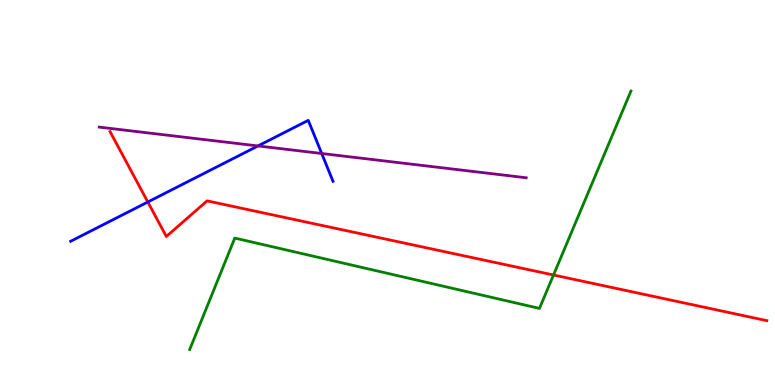[{'lines': ['blue', 'red'], 'intersections': [{'x': 1.91, 'y': 4.75}]}, {'lines': ['green', 'red'], 'intersections': [{'x': 7.14, 'y': 2.86}]}, {'lines': ['purple', 'red'], 'intersections': []}, {'lines': ['blue', 'green'], 'intersections': []}, {'lines': ['blue', 'purple'], 'intersections': [{'x': 3.33, 'y': 6.21}, {'x': 4.15, 'y': 6.01}]}, {'lines': ['green', 'purple'], 'intersections': []}]